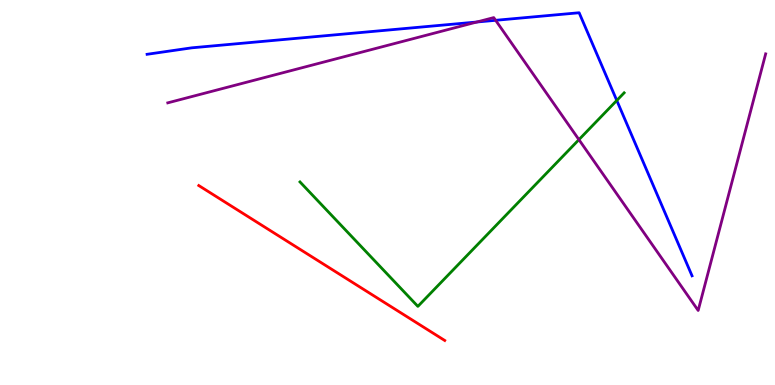[{'lines': ['blue', 'red'], 'intersections': []}, {'lines': ['green', 'red'], 'intersections': []}, {'lines': ['purple', 'red'], 'intersections': []}, {'lines': ['blue', 'green'], 'intersections': [{'x': 7.96, 'y': 7.39}]}, {'lines': ['blue', 'purple'], 'intersections': [{'x': 6.15, 'y': 9.43}, {'x': 6.4, 'y': 9.47}]}, {'lines': ['green', 'purple'], 'intersections': [{'x': 7.47, 'y': 6.37}]}]